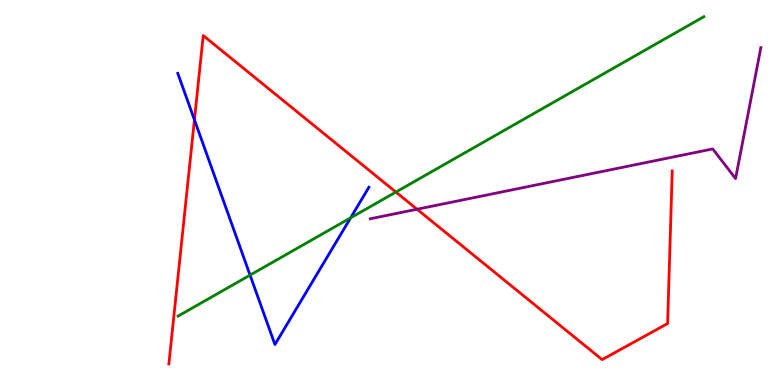[{'lines': ['blue', 'red'], 'intersections': [{'x': 2.51, 'y': 6.89}]}, {'lines': ['green', 'red'], 'intersections': [{'x': 5.11, 'y': 5.01}]}, {'lines': ['purple', 'red'], 'intersections': [{'x': 5.38, 'y': 4.57}]}, {'lines': ['blue', 'green'], 'intersections': [{'x': 3.23, 'y': 2.85}, {'x': 4.52, 'y': 4.34}]}, {'lines': ['blue', 'purple'], 'intersections': []}, {'lines': ['green', 'purple'], 'intersections': []}]